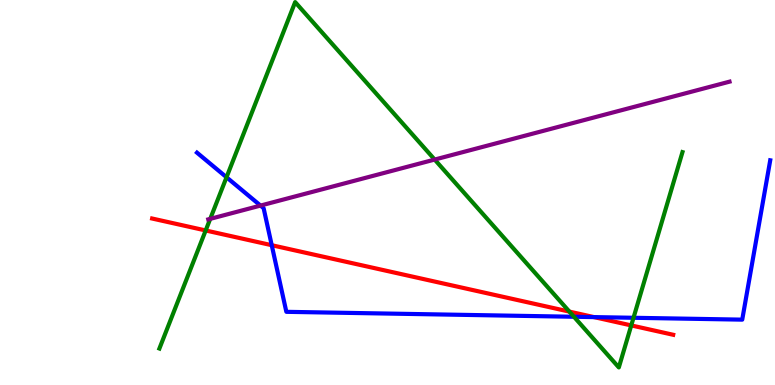[{'lines': ['blue', 'red'], 'intersections': [{'x': 3.51, 'y': 3.63}, {'x': 7.66, 'y': 1.76}]}, {'lines': ['green', 'red'], 'intersections': [{'x': 2.65, 'y': 4.01}, {'x': 7.35, 'y': 1.91}, {'x': 8.15, 'y': 1.55}]}, {'lines': ['purple', 'red'], 'intersections': []}, {'lines': ['blue', 'green'], 'intersections': [{'x': 2.92, 'y': 5.4}, {'x': 7.41, 'y': 1.77}, {'x': 8.17, 'y': 1.75}]}, {'lines': ['blue', 'purple'], 'intersections': [{'x': 3.36, 'y': 4.66}]}, {'lines': ['green', 'purple'], 'intersections': [{'x': 2.71, 'y': 4.32}, {'x': 5.61, 'y': 5.86}]}]